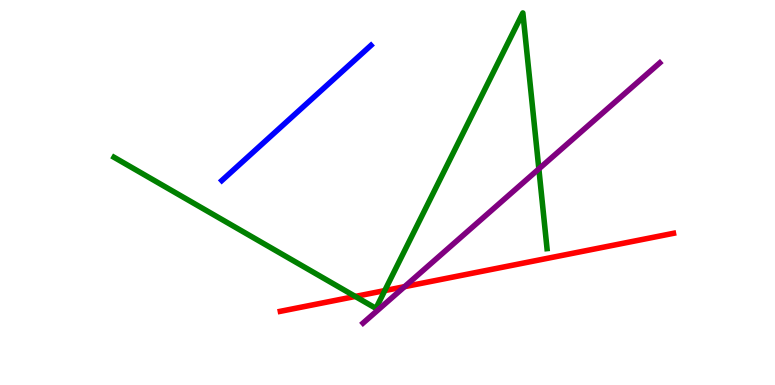[{'lines': ['blue', 'red'], 'intersections': []}, {'lines': ['green', 'red'], 'intersections': [{'x': 4.58, 'y': 2.3}, {'x': 4.96, 'y': 2.45}]}, {'lines': ['purple', 'red'], 'intersections': [{'x': 5.22, 'y': 2.55}]}, {'lines': ['blue', 'green'], 'intersections': []}, {'lines': ['blue', 'purple'], 'intersections': []}, {'lines': ['green', 'purple'], 'intersections': [{'x': 6.95, 'y': 5.61}]}]